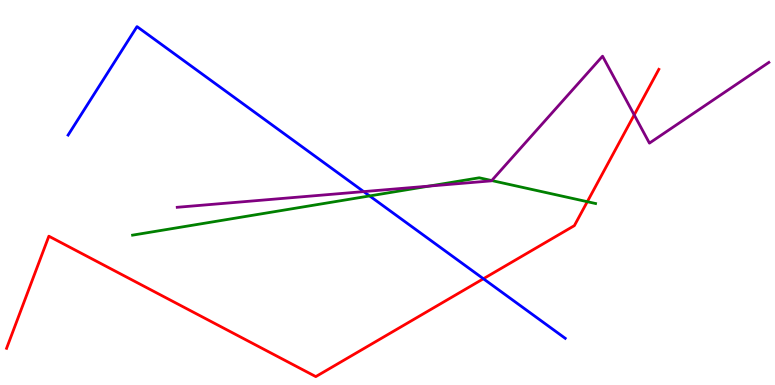[{'lines': ['blue', 'red'], 'intersections': [{'x': 6.24, 'y': 2.76}]}, {'lines': ['green', 'red'], 'intersections': [{'x': 7.58, 'y': 4.76}]}, {'lines': ['purple', 'red'], 'intersections': [{'x': 8.18, 'y': 7.02}]}, {'lines': ['blue', 'green'], 'intersections': [{'x': 4.77, 'y': 4.91}]}, {'lines': ['blue', 'purple'], 'intersections': [{'x': 4.69, 'y': 5.02}]}, {'lines': ['green', 'purple'], 'intersections': [{'x': 5.54, 'y': 5.17}, {'x': 6.34, 'y': 5.31}]}]